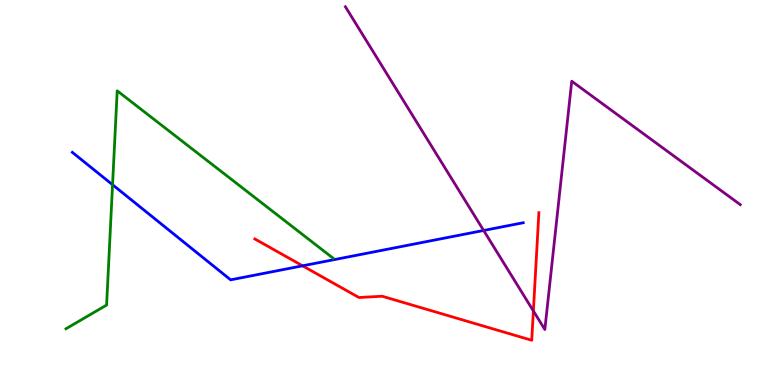[{'lines': ['blue', 'red'], 'intersections': [{'x': 3.9, 'y': 3.1}]}, {'lines': ['green', 'red'], 'intersections': []}, {'lines': ['purple', 'red'], 'intersections': [{'x': 6.88, 'y': 1.92}]}, {'lines': ['blue', 'green'], 'intersections': [{'x': 1.45, 'y': 5.2}]}, {'lines': ['blue', 'purple'], 'intersections': [{'x': 6.24, 'y': 4.01}]}, {'lines': ['green', 'purple'], 'intersections': []}]